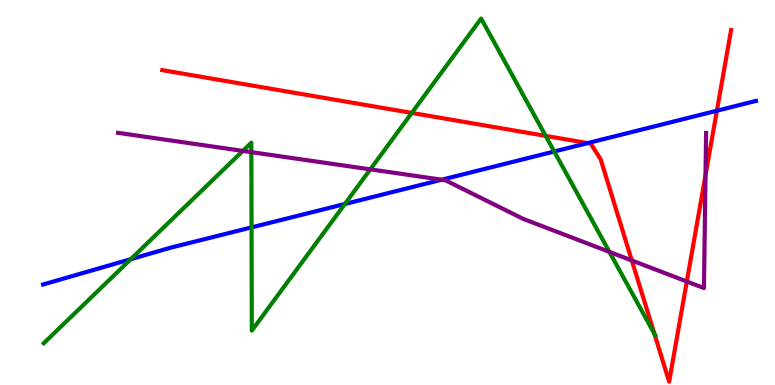[{'lines': ['blue', 'red'], 'intersections': [{'x': 7.58, 'y': 6.28}, {'x': 9.25, 'y': 7.12}]}, {'lines': ['green', 'red'], 'intersections': [{'x': 5.31, 'y': 7.07}, {'x': 7.04, 'y': 6.47}, {'x': 8.44, 'y': 1.33}]}, {'lines': ['purple', 'red'], 'intersections': [{'x': 8.15, 'y': 3.23}, {'x': 8.86, 'y': 2.69}, {'x': 9.1, 'y': 5.45}]}, {'lines': ['blue', 'green'], 'intersections': [{'x': 1.69, 'y': 3.27}, {'x': 3.25, 'y': 4.09}, {'x': 4.45, 'y': 4.7}, {'x': 7.15, 'y': 6.07}]}, {'lines': ['blue', 'purple'], 'intersections': [{'x': 5.7, 'y': 5.33}]}, {'lines': ['green', 'purple'], 'intersections': [{'x': 3.13, 'y': 6.08}, {'x': 3.24, 'y': 6.05}, {'x': 4.78, 'y': 5.6}, {'x': 7.86, 'y': 3.46}]}]